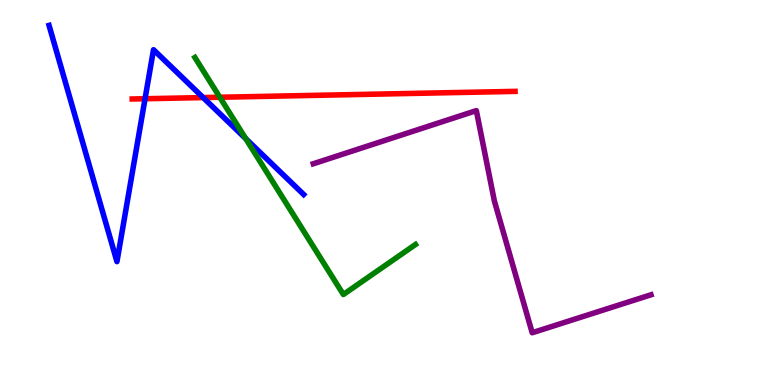[{'lines': ['blue', 'red'], 'intersections': [{'x': 1.87, 'y': 7.44}, {'x': 2.62, 'y': 7.47}]}, {'lines': ['green', 'red'], 'intersections': [{'x': 2.84, 'y': 7.47}]}, {'lines': ['purple', 'red'], 'intersections': []}, {'lines': ['blue', 'green'], 'intersections': [{'x': 3.17, 'y': 6.4}]}, {'lines': ['blue', 'purple'], 'intersections': []}, {'lines': ['green', 'purple'], 'intersections': []}]